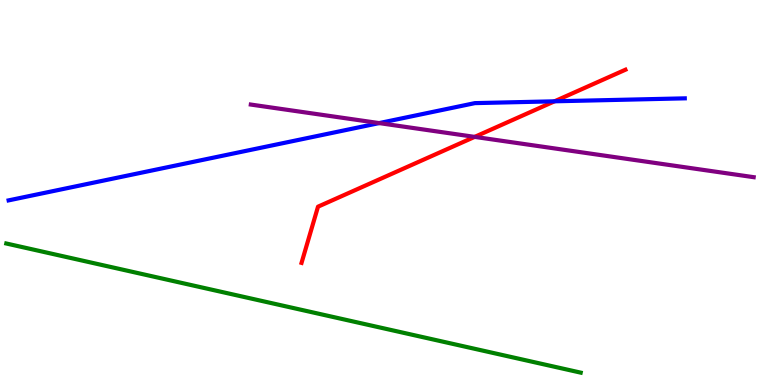[{'lines': ['blue', 'red'], 'intersections': [{'x': 7.16, 'y': 7.37}]}, {'lines': ['green', 'red'], 'intersections': []}, {'lines': ['purple', 'red'], 'intersections': [{'x': 6.12, 'y': 6.44}]}, {'lines': ['blue', 'green'], 'intersections': []}, {'lines': ['blue', 'purple'], 'intersections': [{'x': 4.89, 'y': 6.8}]}, {'lines': ['green', 'purple'], 'intersections': []}]